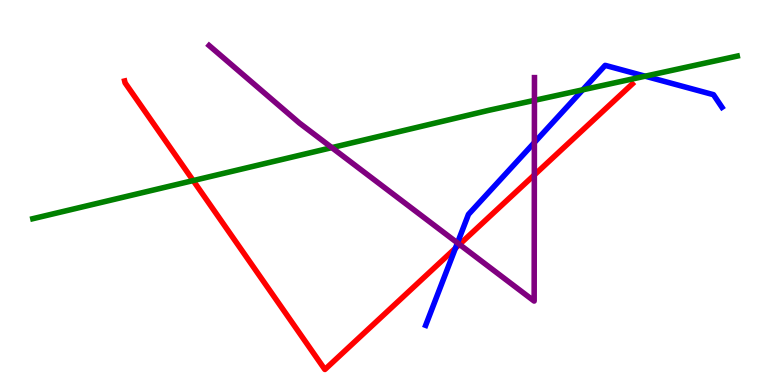[{'lines': ['blue', 'red'], 'intersections': [{'x': 5.88, 'y': 3.55}]}, {'lines': ['green', 'red'], 'intersections': [{'x': 2.49, 'y': 5.31}]}, {'lines': ['purple', 'red'], 'intersections': [{'x': 5.93, 'y': 3.65}, {'x': 6.89, 'y': 5.46}]}, {'lines': ['blue', 'green'], 'intersections': [{'x': 7.52, 'y': 7.67}, {'x': 8.32, 'y': 8.02}]}, {'lines': ['blue', 'purple'], 'intersections': [{'x': 5.9, 'y': 3.69}, {'x': 6.9, 'y': 6.3}]}, {'lines': ['green', 'purple'], 'intersections': [{'x': 4.28, 'y': 6.17}, {'x': 6.9, 'y': 7.39}]}]